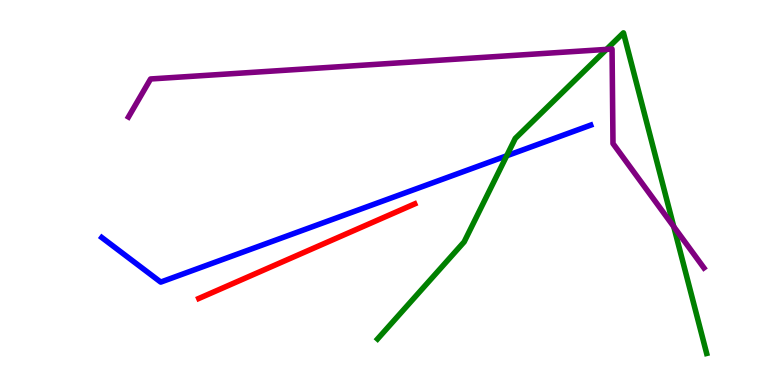[{'lines': ['blue', 'red'], 'intersections': []}, {'lines': ['green', 'red'], 'intersections': []}, {'lines': ['purple', 'red'], 'intersections': []}, {'lines': ['blue', 'green'], 'intersections': [{'x': 6.54, 'y': 5.95}]}, {'lines': ['blue', 'purple'], 'intersections': []}, {'lines': ['green', 'purple'], 'intersections': [{'x': 7.83, 'y': 8.72}, {'x': 8.69, 'y': 4.11}]}]